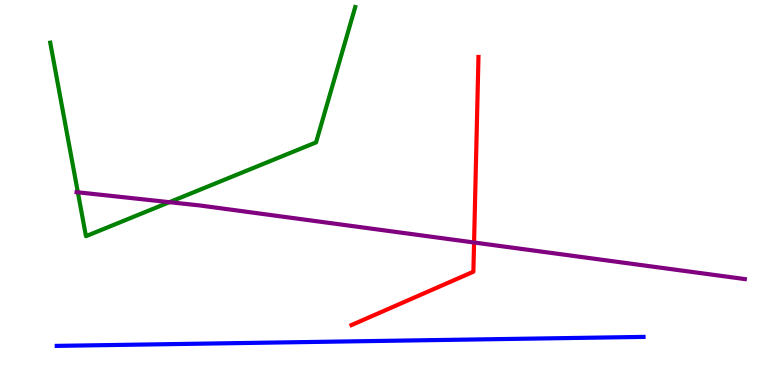[{'lines': ['blue', 'red'], 'intersections': []}, {'lines': ['green', 'red'], 'intersections': []}, {'lines': ['purple', 'red'], 'intersections': [{'x': 6.12, 'y': 3.7}]}, {'lines': ['blue', 'green'], 'intersections': []}, {'lines': ['blue', 'purple'], 'intersections': []}, {'lines': ['green', 'purple'], 'intersections': [{'x': 1.0, 'y': 5.01}, {'x': 2.19, 'y': 4.75}]}]